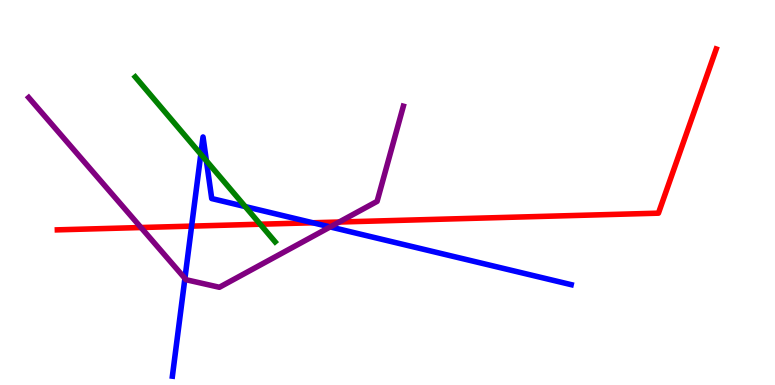[{'lines': ['blue', 'red'], 'intersections': [{'x': 2.47, 'y': 4.13}, {'x': 4.04, 'y': 4.21}]}, {'lines': ['green', 'red'], 'intersections': [{'x': 3.36, 'y': 4.18}]}, {'lines': ['purple', 'red'], 'intersections': [{'x': 1.82, 'y': 4.09}, {'x': 4.38, 'y': 4.23}]}, {'lines': ['blue', 'green'], 'intersections': [{'x': 2.59, 'y': 5.99}, {'x': 2.66, 'y': 5.82}, {'x': 3.16, 'y': 4.63}]}, {'lines': ['blue', 'purple'], 'intersections': [{'x': 2.39, 'y': 2.77}, {'x': 4.26, 'y': 4.11}]}, {'lines': ['green', 'purple'], 'intersections': []}]